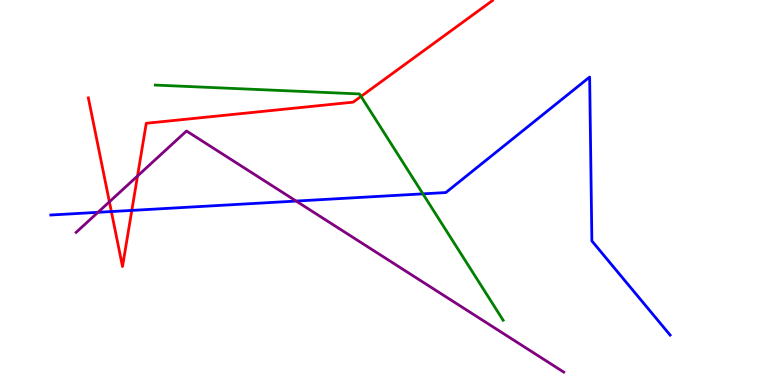[{'lines': ['blue', 'red'], 'intersections': [{'x': 1.44, 'y': 4.5}, {'x': 1.7, 'y': 4.53}]}, {'lines': ['green', 'red'], 'intersections': [{'x': 4.66, 'y': 7.5}]}, {'lines': ['purple', 'red'], 'intersections': [{'x': 1.41, 'y': 4.76}, {'x': 1.77, 'y': 5.43}]}, {'lines': ['blue', 'green'], 'intersections': [{'x': 5.46, 'y': 4.96}]}, {'lines': ['blue', 'purple'], 'intersections': [{'x': 1.26, 'y': 4.48}, {'x': 3.82, 'y': 4.78}]}, {'lines': ['green', 'purple'], 'intersections': []}]